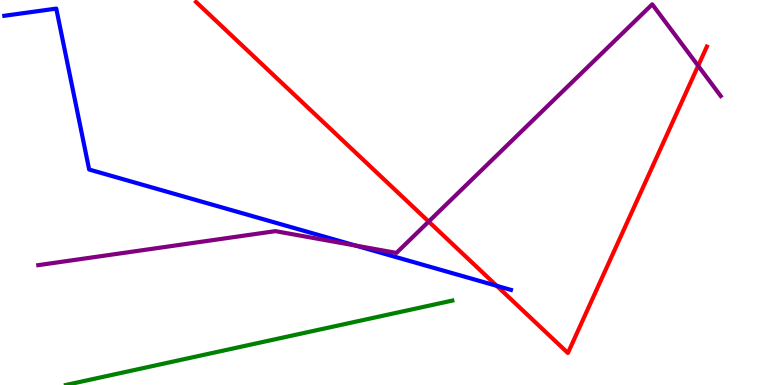[{'lines': ['blue', 'red'], 'intersections': [{'x': 6.41, 'y': 2.58}]}, {'lines': ['green', 'red'], 'intersections': []}, {'lines': ['purple', 'red'], 'intersections': [{'x': 5.53, 'y': 4.24}, {'x': 9.01, 'y': 8.29}]}, {'lines': ['blue', 'green'], 'intersections': []}, {'lines': ['blue', 'purple'], 'intersections': [{'x': 4.59, 'y': 3.62}]}, {'lines': ['green', 'purple'], 'intersections': []}]